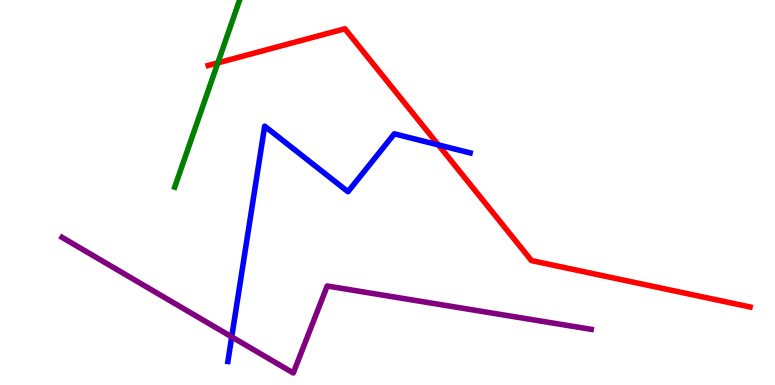[{'lines': ['blue', 'red'], 'intersections': [{'x': 5.66, 'y': 6.24}]}, {'lines': ['green', 'red'], 'intersections': [{'x': 2.81, 'y': 8.37}]}, {'lines': ['purple', 'red'], 'intersections': []}, {'lines': ['blue', 'green'], 'intersections': []}, {'lines': ['blue', 'purple'], 'intersections': [{'x': 2.99, 'y': 1.25}]}, {'lines': ['green', 'purple'], 'intersections': []}]